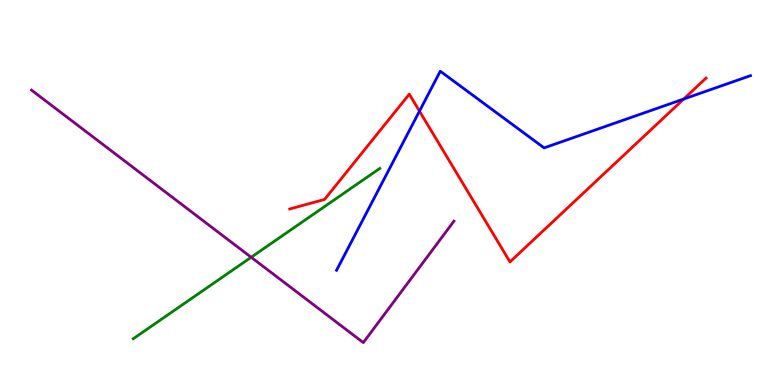[{'lines': ['blue', 'red'], 'intersections': [{'x': 5.41, 'y': 7.11}, {'x': 8.82, 'y': 7.43}]}, {'lines': ['green', 'red'], 'intersections': []}, {'lines': ['purple', 'red'], 'intersections': []}, {'lines': ['blue', 'green'], 'intersections': []}, {'lines': ['blue', 'purple'], 'intersections': []}, {'lines': ['green', 'purple'], 'intersections': [{'x': 3.24, 'y': 3.32}]}]